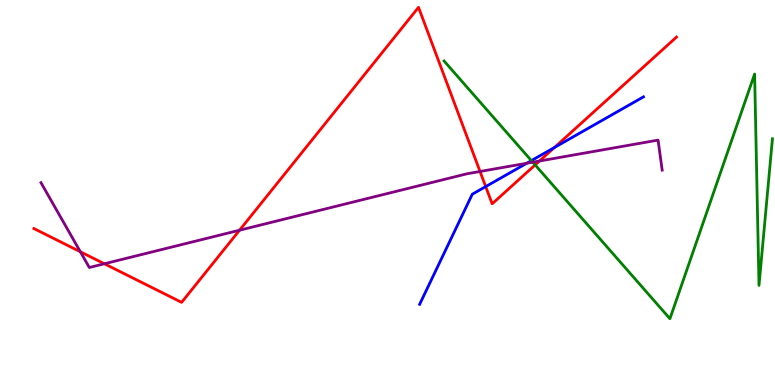[{'lines': ['blue', 'red'], 'intersections': [{'x': 6.27, 'y': 5.15}, {'x': 7.15, 'y': 6.17}]}, {'lines': ['green', 'red'], 'intersections': [{'x': 6.91, 'y': 5.72}]}, {'lines': ['purple', 'red'], 'intersections': [{'x': 1.04, 'y': 3.46}, {'x': 1.35, 'y': 3.15}, {'x': 3.09, 'y': 4.02}, {'x': 6.19, 'y': 5.55}, {'x': 6.96, 'y': 5.82}]}, {'lines': ['blue', 'green'], 'intersections': [{'x': 6.86, 'y': 5.83}]}, {'lines': ['blue', 'purple'], 'intersections': [{'x': 6.8, 'y': 5.76}]}, {'lines': ['green', 'purple'], 'intersections': [{'x': 6.87, 'y': 5.79}]}]